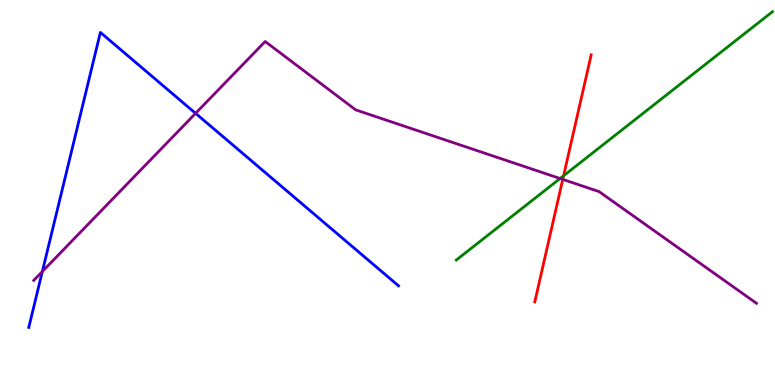[{'lines': ['blue', 'red'], 'intersections': []}, {'lines': ['green', 'red'], 'intersections': [{'x': 7.27, 'y': 5.43}]}, {'lines': ['purple', 'red'], 'intersections': [{'x': 7.26, 'y': 5.34}]}, {'lines': ['blue', 'green'], 'intersections': []}, {'lines': ['blue', 'purple'], 'intersections': [{'x': 0.546, 'y': 2.95}, {'x': 2.52, 'y': 7.06}]}, {'lines': ['green', 'purple'], 'intersections': [{'x': 7.23, 'y': 5.36}]}]